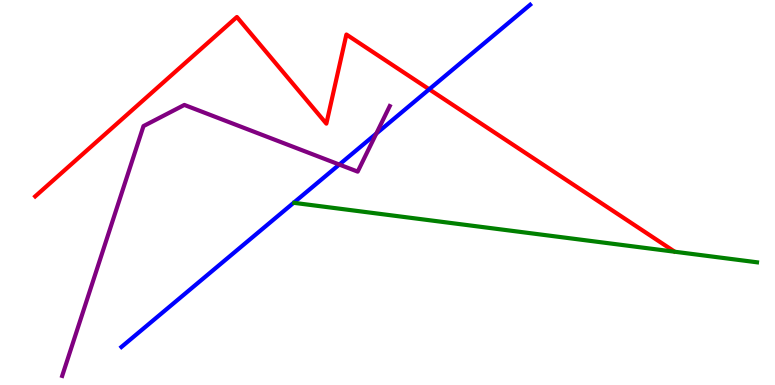[{'lines': ['blue', 'red'], 'intersections': [{'x': 5.54, 'y': 7.68}]}, {'lines': ['green', 'red'], 'intersections': []}, {'lines': ['purple', 'red'], 'intersections': []}, {'lines': ['blue', 'green'], 'intersections': []}, {'lines': ['blue', 'purple'], 'intersections': [{'x': 4.38, 'y': 5.73}, {'x': 4.86, 'y': 6.53}]}, {'lines': ['green', 'purple'], 'intersections': []}]